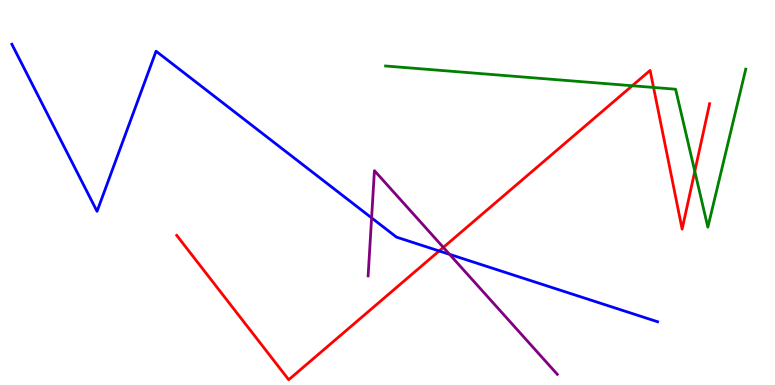[{'lines': ['blue', 'red'], 'intersections': [{'x': 5.67, 'y': 3.48}]}, {'lines': ['green', 'red'], 'intersections': [{'x': 8.16, 'y': 7.77}, {'x': 8.43, 'y': 7.73}, {'x': 8.97, 'y': 5.55}]}, {'lines': ['purple', 'red'], 'intersections': [{'x': 5.72, 'y': 3.57}]}, {'lines': ['blue', 'green'], 'intersections': []}, {'lines': ['blue', 'purple'], 'intersections': [{'x': 4.79, 'y': 4.34}, {'x': 5.8, 'y': 3.39}]}, {'lines': ['green', 'purple'], 'intersections': []}]